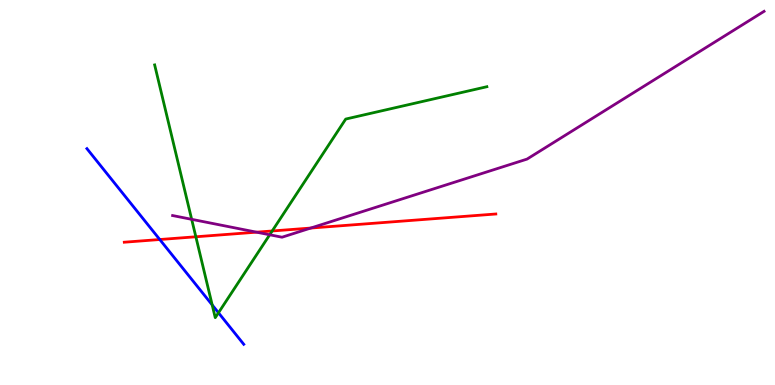[{'lines': ['blue', 'red'], 'intersections': [{'x': 2.06, 'y': 3.78}]}, {'lines': ['green', 'red'], 'intersections': [{'x': 2.53, 'y': 3.85}, {'x': 3.51, 'y': 4.0}]}, {'lines': ['purple', 'red'], 'intersections': [{'x': 3.31, 'y': 3.97}, {'x': 4.01, 'y': 4.08}]}, {'lines': ['blue', 'green'], 'intersections': [{'x': 2.74, 'y': 2.08}, {'x': 2.82, 'y': 1.88}]}, {'lines': ['blue', 'purple'], 'intersections': []}, {'lines': ['green', 'purple'], 'intersections': [{'x': 2.47, 'y': 4.3}, {'x': 3.48, 'y': 3.9}]}]